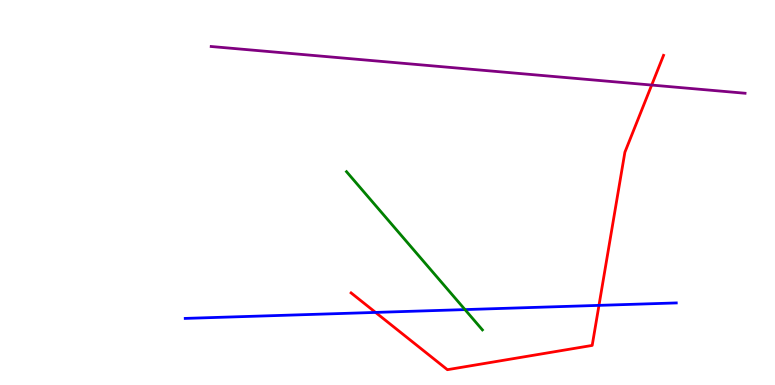[{'lines': ['blue', 'red'], 'intersections': [{'x': 4.85, 'y': 1.89}, {'x': 7.73, 'y': 2.07}]}, {'lines': ['green', 'red'], 'intersections': []}, {'lines': ['purple', 'red'], 'intersections': [{'x': 8.41, 'y': 7.79}]}, {'lines': ['blue', 'green'], 'intersections': [{'x': 6.0, 'y': 1.96}]}, {'lines': ['blue', 'purple'], 'intersections': []}, {'lines': ['green', 'purple'], 'intersections': []}]